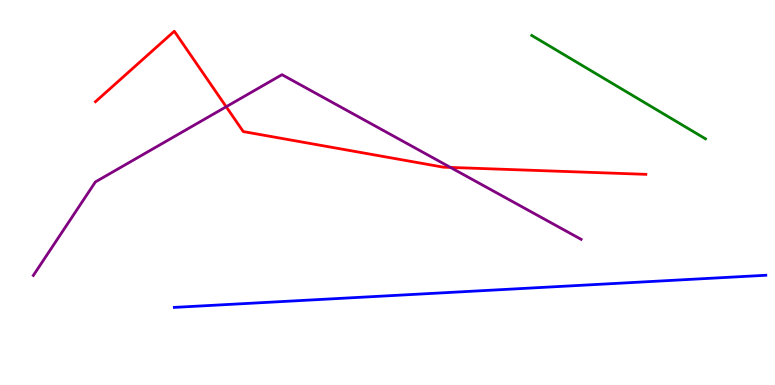[{'lines': ['blue', 'red'], 'intersections': []}, {'lines': ['green', 'red'], 'intersections': []}, {'lines': ['purple', 'red'], 'intersections': [{'x': 2.92, 'y': 7.23}, {'x': 5.81, 'y': 5.65}]}, {'lines': ['blue', 'green'], 'intersections': []}, {'lines': ['blue', 'purple'], 'intersections': []}, {'lines': ['green', 'purple'], 'intersections': []}]